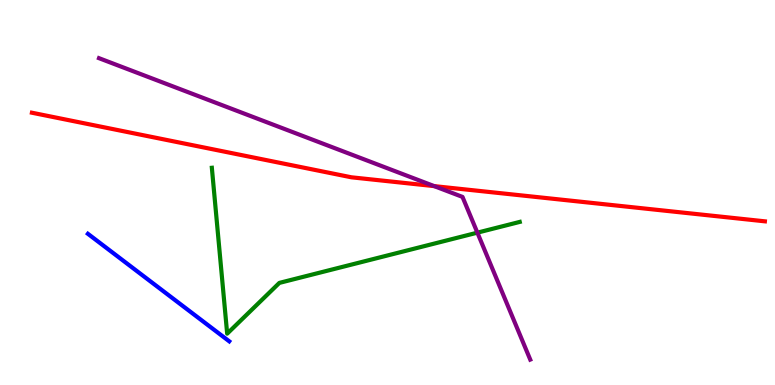[{'lines': ['blue', 'red'], 'intersections': []}, {'lines': ['green', 'red'], 'intersections': []}, {'lines': ['purple', 'red'], 'intersections': [{'x': 5.6, 'y': 5.17}]}, {'lines': ['blue', 'green'], 'intersections': []}, {'lines': ['blue', 'purple'], 'intersections': []}, {'lines': ['green', 'purple'], 'intersections': [{'x': 6.16, 'y': 3.96}]}]